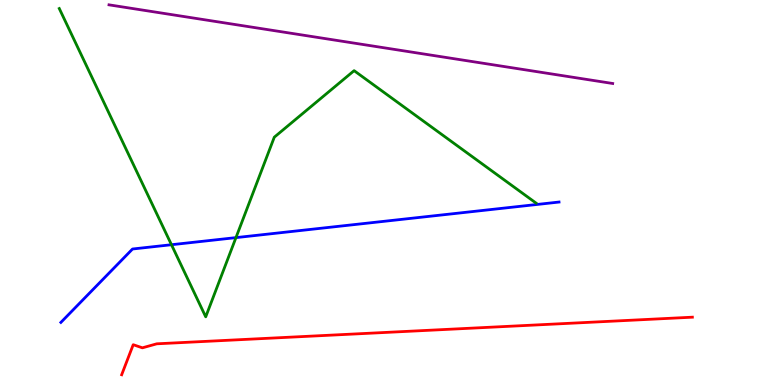[{'lines': ['blue', 'red'], 'intersections': []}, {'lines': ['green', 'red'], 'intersections': []}, {'lines': ['purple', 'red'], 'intersections': []}, {'lines': ['blue', 'green'], 'intersections': [{'x': 2.21, 'y': 3.64}, {'x': 3.04, 'y': 3.83}]}, {'lines': ['blue', 'purple'], 'intersections': []}, {'lines': ['green', 'purple'], 'intersections': []}]